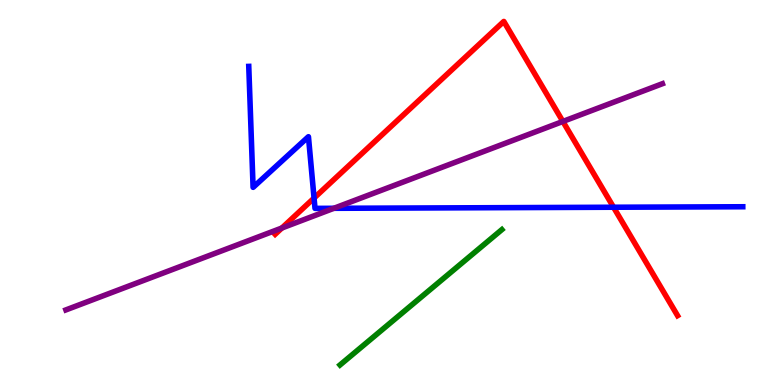[{'lines': ['blue', 'red'], 'intersections': [{'x': 4.05, 'y': 4.86}, {'x': 7.92, 'y': 4.62}]}, {'lines': ['green', 'red'], 'intersections': []}, {'lines': ['purple', 'red'], 'intersections': [{'x': 3.64, 'y': 4.08}, {'x': 7.26, 'y': 6.85}]}, {'lines': ['blue', 'green'], 'intersections': []}, {'lines': ['blue', 'purple'], 'intersections': [{'x': 4.31, 'y': 4.59}]}, {'lines': ['green', 'purple'], 'intersections': []}]